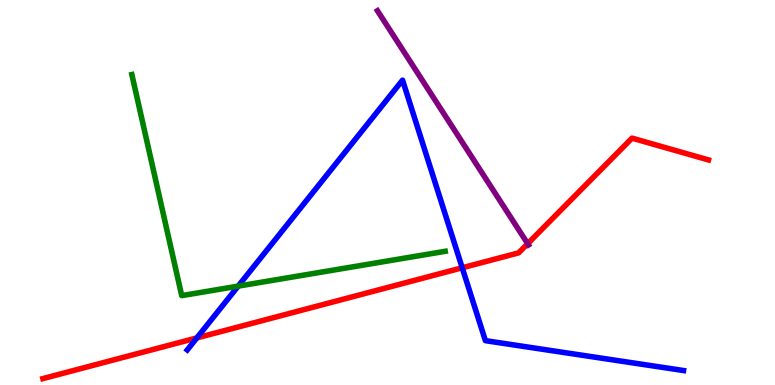[{'lines': ['blue', 'red'], 'intersections': [{'x': 2.54, 'y': 1.22}, {'x': 5.96, 'y': 3.04}]}, {'lines': ['green', 'red'], 'intersections': []}, {'lines': ['purple', 'red'], 'intersections': [{'x': 6.81, 'y': 3.67}]}, {'lines': ['blue', 'green'], 'intersections': [{'x': 3.07, 'y': 2.57}]}, {'lines': ['blue', 'purple'], 'intersections': []}, {'lines': ['green', 'purple'], 'intersections': []}]